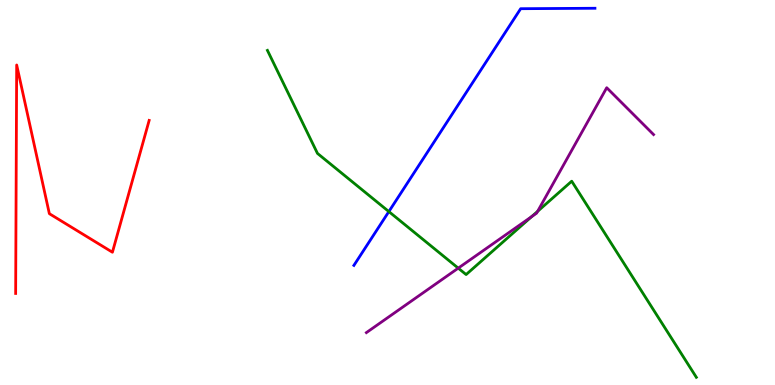[{'lines': ['blue', 'red'], 'intersections': []}, {'lines': ['green', 'red'], 'intersections': []}, {'lines': ['purple', 'red'], 'intersections': []}, {'lines': ['blue', 'green'], 'intersections': [{'x': 5.02, 'y': 4.5}]}, {'lines': ['blue', 'purple'], 'intersections': []}, {'lines': ['green', 'purple'], 'intersections': [{'x': 5.91, 'y': 3.04}, {'x': 6.86, 'y': 4.37}, {'x': 6.94, 'y': 4.51}]}]